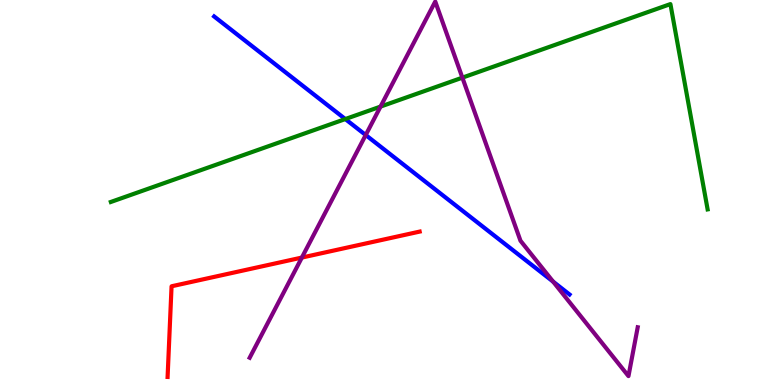[{'lines': ['blue', 'red'], 'intersections': []}, {'lines': ['green', 'red'], 'intersections': []}, {'lines': ['purple', 'red'], 'intersections': [{'x': 3.9, 'y': 3.31}]}, {'lines': ['blue', 'green'], 'intersections': [{'x': 4.46, 'y': 6.91}]}, {'lines': ['blue', 'purple'], 'intersections': [{'x': 4.72, 'y': 6.49}, {'x': 7.14, 'y': 2.69}]}, {'lines': ['green', 'purple'], 'intersections': [{'x': 4.91, 'y': 7.23}, {'x': 5.97, 'y': 7.98}]}]